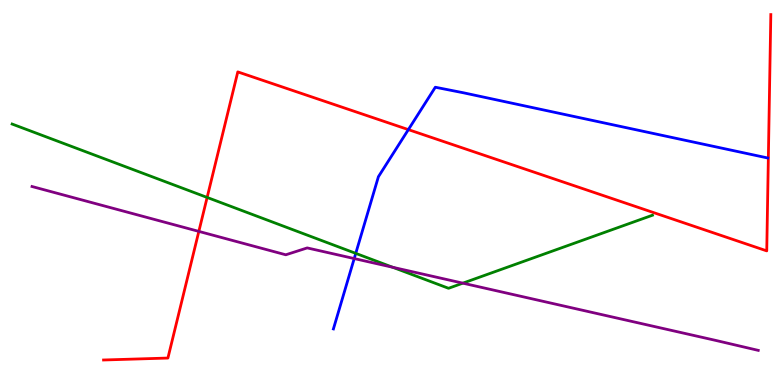[{'lines': ['blue', 'red'], 'intersections': [{'x': 5.27, 'y': 6.63}]}, {'lines': ['green', 'red'], 'intersections': [{'x': 2.67, 'y': 4.87}]}, {'lines': ['purple', 'red'], 'intersections': [{'x': 2.57, 'y': 3.99}]}, {'lines': ['blue', 'green'], 'intersections': [{'x': 4.59, 'y': 3.42}]}, {'lines': ['blue', 'purple'], 'intersections': [{'x': 4.57, 'y': 3.28}]}, {'lines': ['green', 'purple'], 'intersections': [{'x': 5.07, 'y': 3.06}, {'x': 5.97, 'y': 2.65}]}]